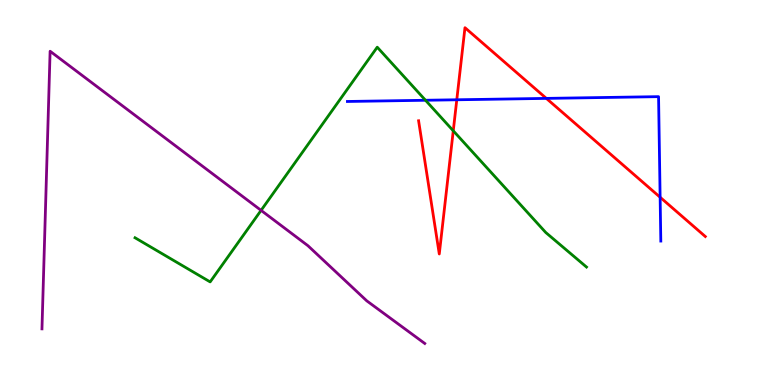[{'lines': ['blue', 'red'], 'intersections': [{'x': 5.89, 'y': 7.41}, {'x': 7.05, 'y': 7.44}, {'x': 8.52, 'y': 4.88}]}, {'lines': ['green', 'red'], 'intersections': [{'x': 5.85, 'y': 6.6}]}, {'lines': ['purple', 'red'], 'intersections': []}, {'lines': ['blue', 'green'], 'intersections': [{'x': 5.49, 'y': 7.4}]}, {'lines': ['blue', 'purple'], 'intersections': []}, {'lines': ['green', 'purple'], 'intersections': [{'x': 3.37, 'y': 4.54}]}]